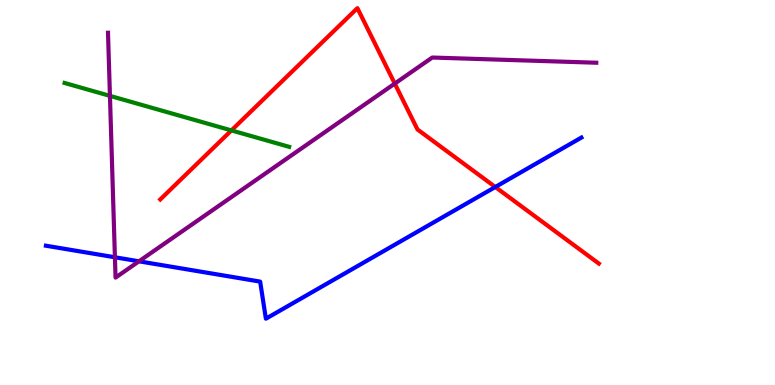[{'lines': ['blue', 'red'], 'intersections': [{'x': 6.39, 'y': 5.14}]}, {'lines': ['green', 'red'], 'intersections': [{'x': 2.99, 'y': 6.61}]}, {'lines': ['purple', 'red'], 'intersections': [{'x': 5.09, 'y': 7.83}]}, {'lines': ['blue', 'green'], 'intersections': []}, {'lines': ['blue', 'purple'], 'intersections': [{'x': 1.48, 'y': 3.32}, {'x': 1.79, 'y': 3.21}]}, {'lines': ['green', 'purple'], 'intersections': [{'x': 1.42, 'y': 7.51}]}]